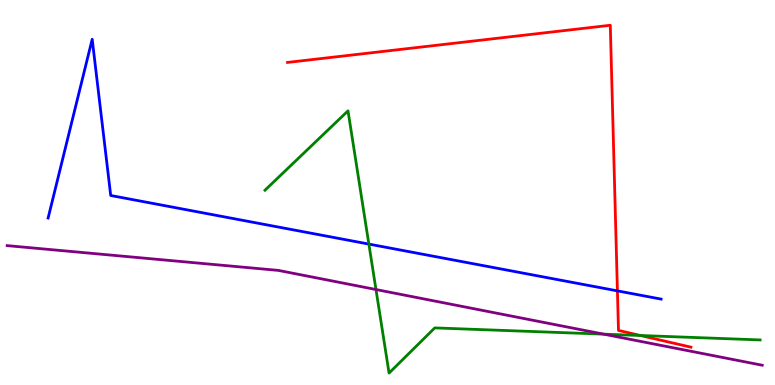[{'lines': ['blue', 'red'], 'intersections': [{'x': 7.97, 'y': 2.44}]}, {'lines': ['green', 'red'], 'intersections': [{'x': 8.26, 'y': 1.29}]}, {'lines': ['purple', 'red'], 'intersections': []}, {'lines': ['blue', 'green'], 'intersections': [{'x': 4.76, 'y': 3.66}]}, {'lines': ['blue', 'purple'], 'intersections': []}, {'lines': ['green', 'purple'], 'intersections': [{'x': 4.85, 'y': 2.48}, {'x': 7.79, 'y': 1.32}]}]